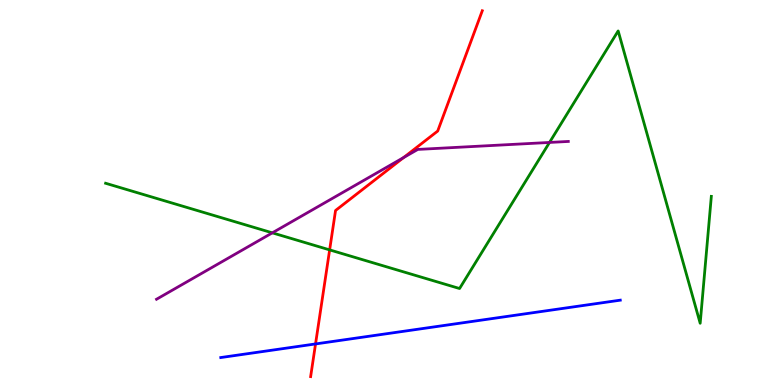[{'lines': ['blue', 'red'], 'intersections': [{'x': 4.07, 'y': 1.07}]}, {'lines': ['green', 'red'], 'intersections': [{'x': 4.25, 'y': 3.51}]}, {'lines': ['purple', 'red'], 'intersections': [{'x': 5.21, 'y': 5.91}]}, {'lines': ['blue', 'green'], 'intersections': []}, {'lines': ['blue', 'purple'], 'intersections': []}, {'lines': ['green', 'purple'], 'intersections': [{'x': 3.51, 'y': 3.95}, {'x': 7.09, 'y': 6.3}]}]